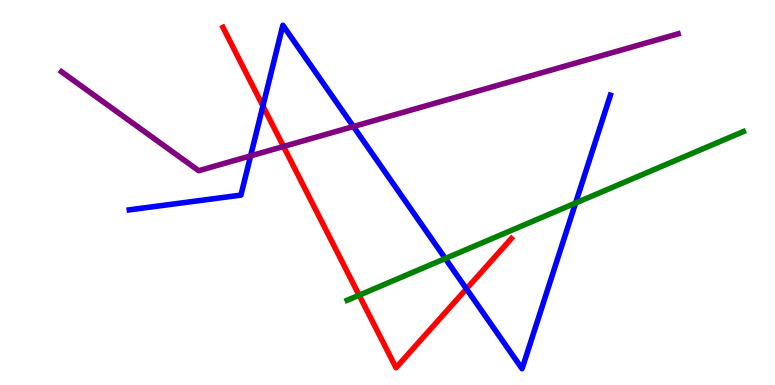[{'lines': ['blue', 'red'], 'intersections': [{'x': 3.39, 'y': 7.25}, {'x': 6.02, 'y': 2.5}]}, {'lines': ['green', 'red'], 'intersections': [{'x': 4.63, 'y': 2.33}]}, {'lines': ['purple', 'red'], 'intersections': [{'x': 3.66, 'y': 6.2}]}, {'lines': ['blue', 'green'], 'intersections': [{'x': 5.75, 'y': 3.29}, {'x': 7.43, 'y': 4.73}]}, {'lines': ['blue', 'purple'], 'intersections': [{'x': 3.23, 'y': 5.95}, {'x': 4.56, 'y': 6.71}]}, {'lines': ['green', 'purple'], 'intersections': []}]